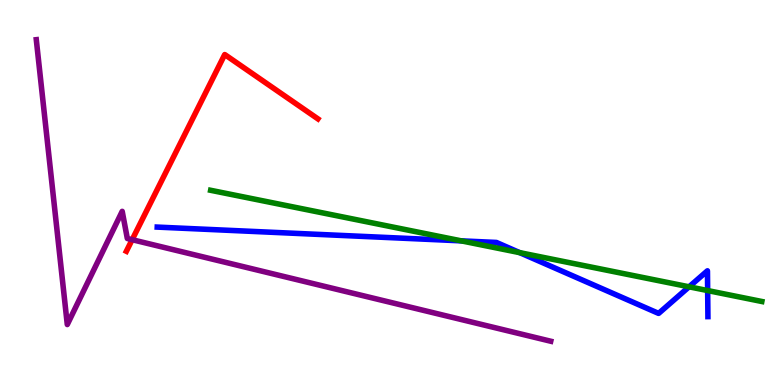[{'lines': ['blue', 'red'], 'intersections': []}, {'lines': ['green', 'red'], 'intersections': []}, {'lines': ['purple', 'red'], 'intersections': [{'x': 1.71, 'y': 3.77}]}, {'lines': ['blue', 'green'], 'intersections': [{'x': 5.95, 'y': 3.74}, {'x': 6.71, 'y': 3.44}, {'x': 8.89, 'y': 2.55}, {'x': 9.13, 'y': 2.45}]}, {'lines': ['blue', 'purple'], 'intersections': []}, {'lines': ['green', 'purple'], 'intersections': []}]